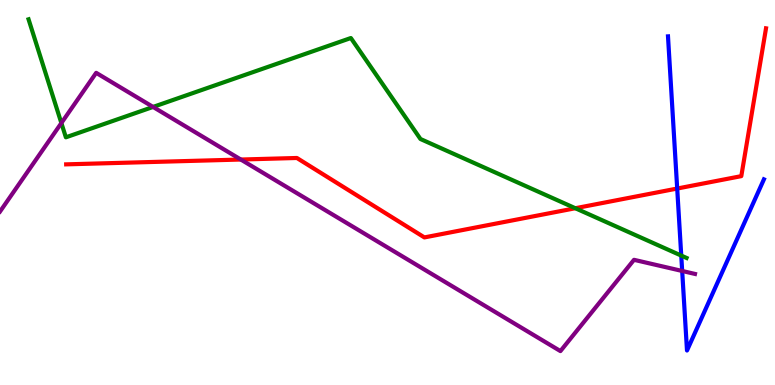[{'lines': ['blue', 'red'], 'intersections': [{'x': 8.74, 'y': 5.1}]}, {'lines': ['green', 'red'], 'intersections': [{'x': 7.42, 'y': 4.59}]}, {'lines': ['purple', 'red'], 'intersections': [{'x': 3.11, 'y': 5.86}]}, {'lines': ['blue', 'green'], 'intersections': [{'x': 8.79, 'y': 3.36}]}, {'lines': ['blue', 'purple'], 'intersections': [{'x': 8.8, 'y': 2.96}]}, {'lines': ['green', 'purple'], 'intersections': [{'x': 0.792, 'y': 6.8}, {'x': 1.97, 'y': 7.22}]}]